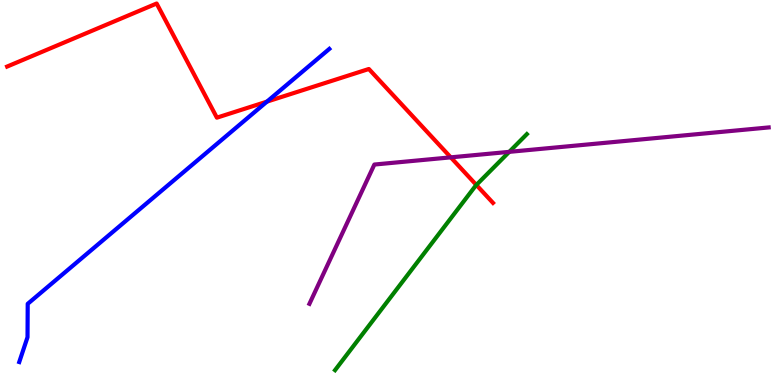[{'lines': ['blue', 'red'], 'intersections': [{'x': 3.44, 'y': 7.36}]}, {'lines': ['green', 'red'], 'intersections': [{'x': 6.15, 'y': 5.2}]}, {'lines': ['purple', 'red'], 'intersections': [{'x': 5.82, 'y': 5.91}]}, {'lines': ['blue', 'green'], 'intersections': []}, {'lines': ['blue', 'purple'], 'intersections': []}, {'lines': ['green', 'purple'], 'intersections': [{'x': 6.57, 'y': 6.06}]}]